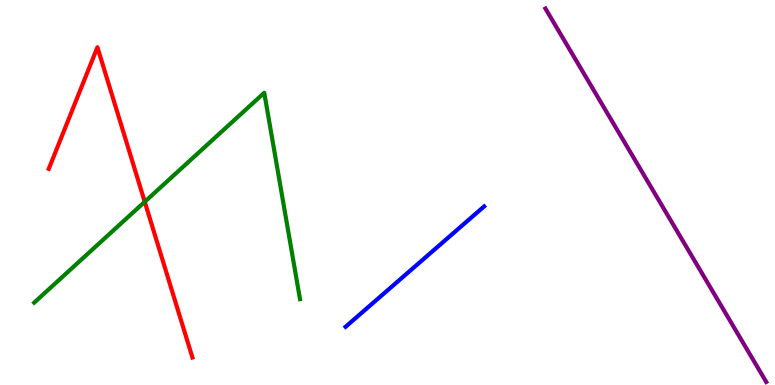[{'lines': ['blue', 'red'], 'intersections': []}, {'lines': ['green', 'red'], 'intersections': [{'x': 1.87, 'y': 4.76}]}, {'lines': ['purple', 'red'], 'intersections': []}, {'lines': ['blue', 'green'], 'intersections': []}, {'lines': ['blue', 'purple'], 'intersections': []}, {'lines': ['green', 'purple'], 'intersections': []}]